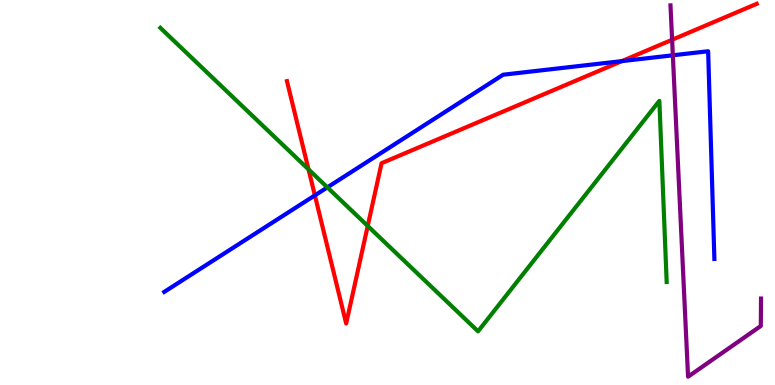[{'lines': ['blue', 'red'], 'intersections': [{'x': 4.06, 'y': 4.93}, {'x': 8.02, 'y': 8.41}]}, {'lines': ['green', 'red'], 'intersections': [{'x': 3.98, 'y': 5.6}, {'x': 4.74, 'y': 4.13}]}, {'lines': ['purple', 'red'], 'intersections': [{'x': 8.67, 'y': 8.97}]}, {'lines': ['blue', 'green'], 'intersections': [{'x': 4.22, 'y': 5.13}]}, {'lines': ['blue', 'purple'], 'intersections': [{'x': 8.68, 'y': 8.56}]}, {'lines': ['green', 'purple'], 'intersections': []}]